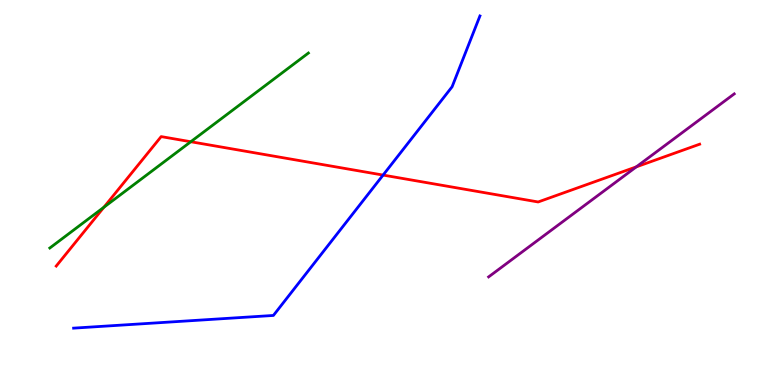[{'lines': ['blue', 'red'], 'intersections': [{'x': 4.94, 'y': 5.45}]}, {'lines': ['green', 'red'], 'intersections': [{'x': 1.34, 'y': 4.62}, {'x': 2.46, 'y': 6.32}]}, {'lines': ['purple', 'red'], 'intersections': [{'x': 8.21, 'y': 5.67}]}, {'lines': ['blue', 'green'], 'intersections': []}, {'lines': ['blue', 'purple'], 'intersections': []}, {'lines': ['green', 'purple'], 'intersections': []}]